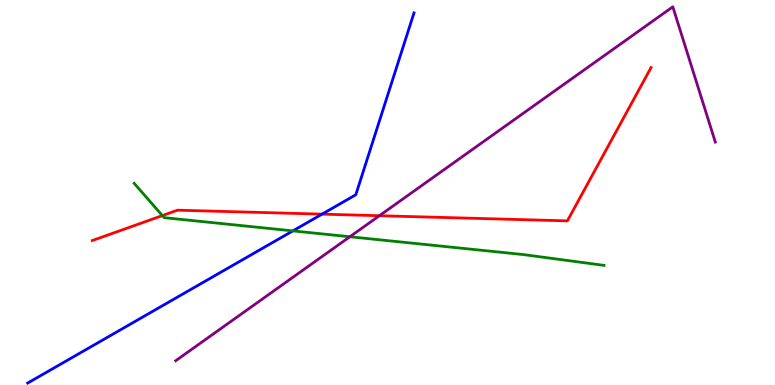[{'lines': ['blue', 'red'], 'intersections': [{'x': 4.16, 'y': 4.44}]}, {'lines': ['green', 'red'], 'intersections': [{'x': 2.1, 'y': 4.4}]}, {'lines': ['purple', 'red'], 'intersections': [{'x': 4.9, 'y': 4.4}]}, {'lines': ['blue', 'green'], 'intersections': [{'x': 3.78, 'y': 4.0}]}, {'lines': ['blue', 'purple'], 'intersections': []}, {'lines': ['green', 'purple'], 'intersections': [{'x': 4.51, 'y': 3.85}]}]